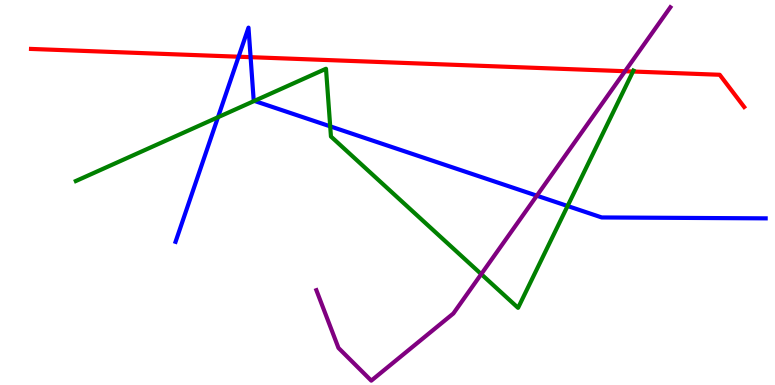[{'lines': ['blue', 'red'], 'intersections': [{'x': 3.08, 'y': 8.53}, {'x': 3.23, 'y': 8.52}]}, {'lines': ['green', 'red'], 'intersections': [{'x': 8.17, 'y': 8.14}]}, {'lines': ['purple', 'red'], 'intersections': [{'x': 8.06, 'y': 8.15}]}, {'lines': ['blue', 'green'], 'intersections': [{'x': 2.81, 'y': 6.96}, {'x': 3.28, 'y': 7.38}, {'x': 4.26, 'y': 6.72}, {'x': 7.32, 'y': 4.65}]}, {'lines': ['blue', 'purple'], 'intersections': [{'x': 6.93, 'y': 4.92}]}, {'lines': ['green', 'purple'], 'intersections': [{'x': 6.21, 'y': 2.88}]}]